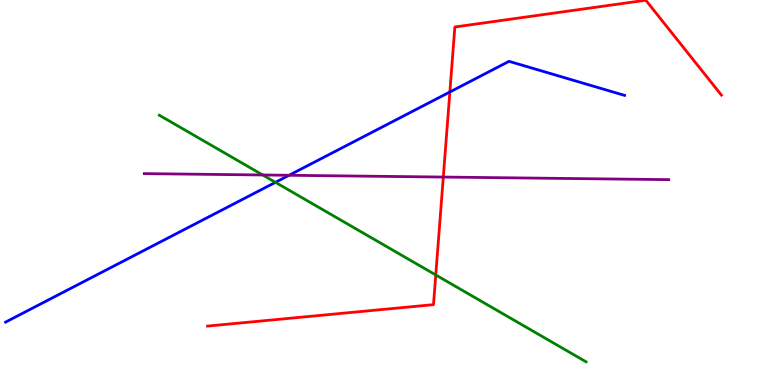[{'lines': ['blue', 'red'], 'intersections': [{'x': 5.8, 'y': 7.61}]}, {'lines': ['green', 'red'], 'intersections': [{'x': 5.62, 'y': 2.86}]}, {'lines': ['purple', 'red'], 'intersections': [{'x': 5.72, 'y': 5.4}]}, {'lines': ['blue', 'green'], 'intersections': [{'x': 3.55, 'y': 5.26}]}, {'lines': ['blue', 'purple'], 'intersections': [{'x': 3.73, 'y': 5.45}]}, {'lines': ['green', 'purple'], 'intersections': [{'x': 3.39, 'y': 5.46}]}]